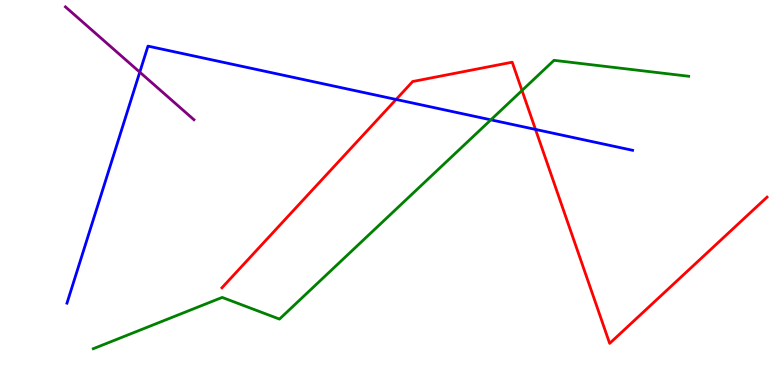[{'lines': ['blue', 'red'], 'intersections': [{'x': 5.11, 'y': 7.42}, {'x': 6.91, 'y': 6.64}]}, {'lines': ['green', 'red'], 'intersections': [{'x': 6.74, 'y': 7.65}]}, {'lines': ['purple', 'red'], 'intersections': []}, {'lines': ['blue', 'green'], 'intersections': [{'x': 6.33, 'y': 6.89}]}, {'lines': ['blue', 'purple'], 'intersections': [{'x': 1.8, 'y': 8.13}]}, {'lines': ['green', 'purple'], 'intersections': []}]